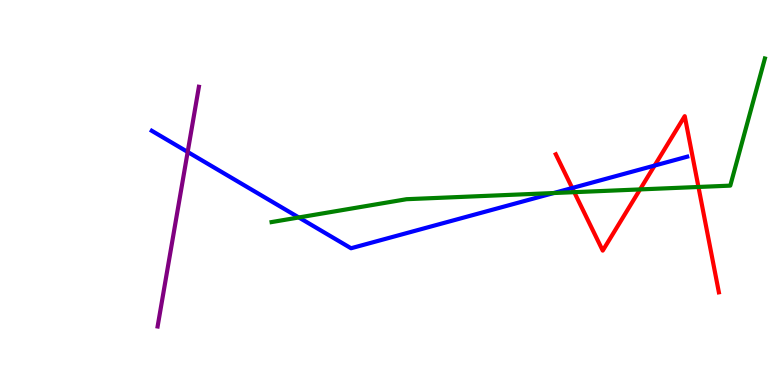[{'lines': ['blue', 'red'], 'intersections': [{'x': 7.38, 'y': 5.12}, {'x': 8.45, 'y': 5.7}]}, {'lines': ['green', 'red'], 'intersections': [{'x': 7.41, 'y': 5.01}, {'x': 8.26, 'y': 5.08}, {'x': 9.01, 'y': 5.14}]}, {'lines': ['purple', 'red'], 'intersections': []}, {'lines': ['blue', 'green'], 'intersections': [{'x': 3.86, 'y': 4.35}, {'x': 7.15, 'y': 4.99}]}, {'lines': ['blue', 'purple'], 'intersections': [{'x': 2.42, 'y': 6.05}]}, {'lines': ['green', 'purple'], 'intersections': []}]